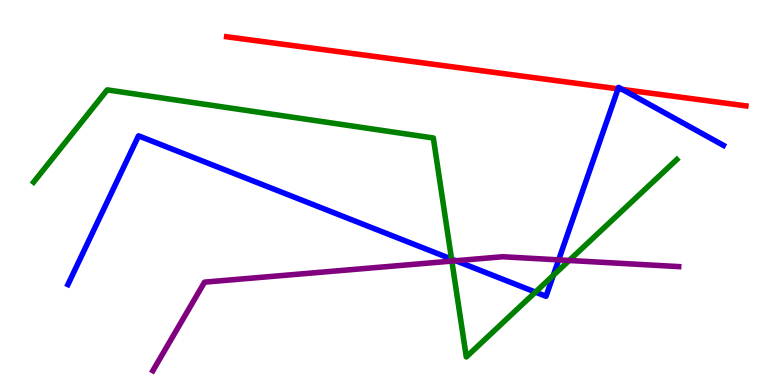[{'lines': ['blue', 'red'], 'intersections': [{'x': 7.97, 'y': 7.69}, {'x': 8.03, 'y': 7.68}]}, {'lines': ['green', 'red'], 'intersections': []}, {'lines': ['purple', 'red'], 'intersections': []}, {'lines': ['blue', 'green'], 'intersections': [{'x': 5.83, 'y': 3.27}, {'x': 6.91, 'y': 2.41}, {'x': 7.14, 'y': 2.85}]}, {'lines': ['blue', 'purple'], 'intersections': [{'x': 5.88, 'y': 3.23}, {'x': 7.21, 'y': 3.25}]}, {'lines': ['green', 'purple'], 'intersections': [{'x': 5.83, 'y': 3.22}, {'x': 7.34, 'y': 3.23}]}]